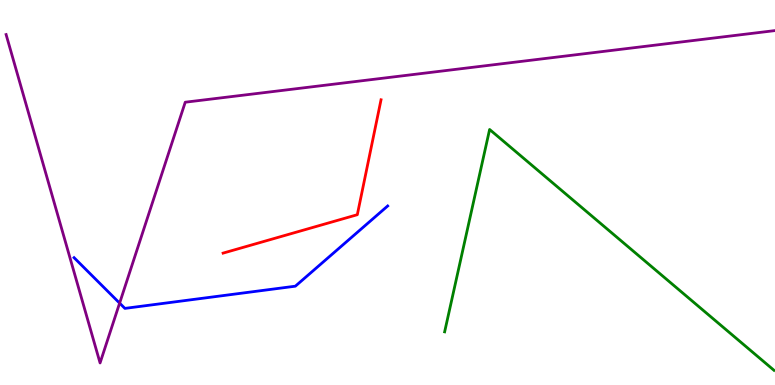[{'lines': ['blue', 'red'], 'intersections': []}, {'lines': ['green', 'red'], 'intersections': []}, {'lines': ['purple', 'red'], 'intersections': []}, {'lines': ['blue', 'green'], 'intersections': []}, {'lines': ['blue', 'purple'], 'intersections': [{'x': 1.54, 'y': 2.13}]}, {'lines': ['green', 'purple'], 'intersections': []}]